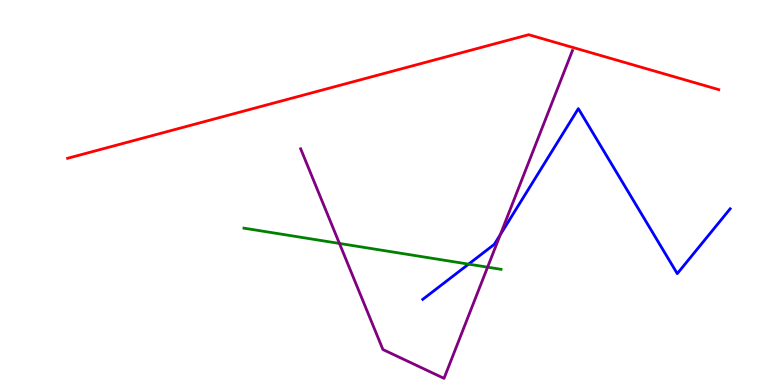[{'lines': ['blue', 'red'], 'intersections': []}, {'lines': ['green', 'red'], 'intersections': []}, {'lines': ['purple', 'red'], 'intersections': []}, {'lines': ['blue', 'green'], 'intersections': [{'x': 6.05, 'y': 3.14}]}, {'lines': ['blue', 'purple'], 'intersections': [{'x': 6.46, 'y': 3.9}]}, {'lines': ['green', 'purple'], 'intersections': [{'x': 4.38, 'y': 3.68}, {'x': 6.29, 'y': 3.06}]}]